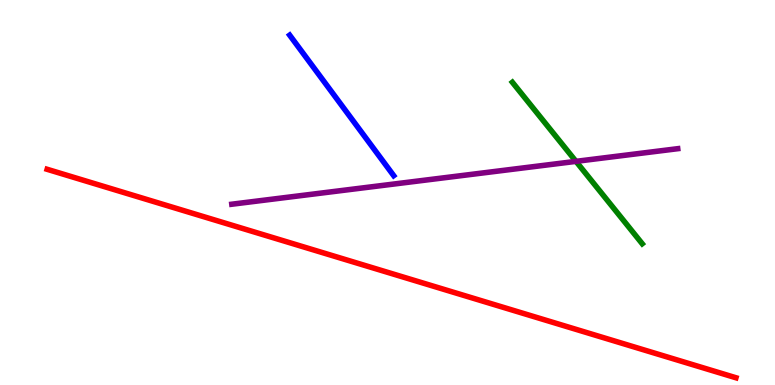[{'lines': ['blue', 'red'], 'intersections': []}, {'lines': ['green', 'red'], 'intersections': []}, {'lines': ['purple', 'red'], 'intersections': []}, {'lines': ['blue', 'green'], 'intersections': []}, {'lines': ['blue', 'purple'], 'intersections': []}, {'lines': ['green', 'purple'], 'intersections': [{'x': 7.43, 'y': 5.81}]}]